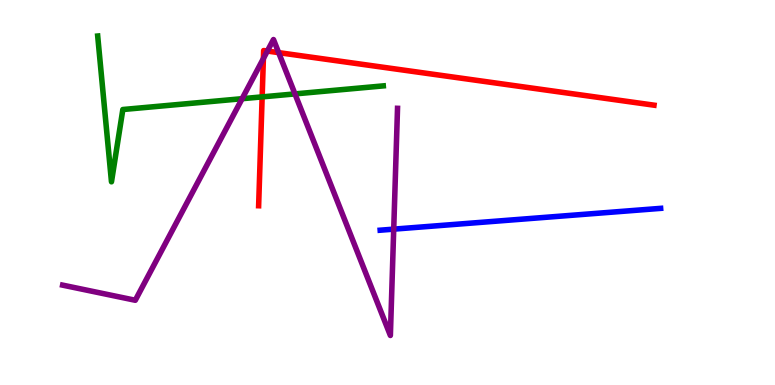[{'lines': ['blue', 'red'], 'intersections': []}, {'lines': ['green', 'red'], 'intersections': [{'x': 3.38, 'y': 7.48}]}, {'lines': ['purple', 'red'], 'intersections': [{'x': 3.4, 'y': 8.48}, {'x': 3.45, 'y': 8.67}, {'x': 3.6, 'y': 8.63}]}, {'lines': ['blue', 'green'], 'intersections': []}, {'lines': ['blue', 'purple'], 'intersections': [{'x': 5.08, 'y': 4.05}]}, {'lines': ['green', 'purple'], 'intersections': [{'x': 3.12, 'y': 7.44}, {'x': 3.81, 'y': 7.56}]}]